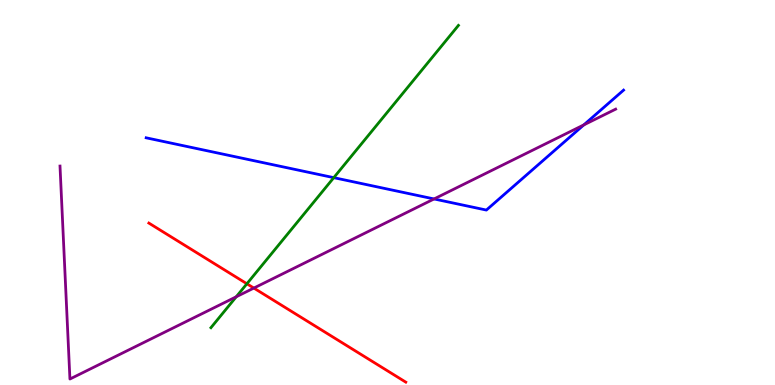[{'lines': ['blue', 'red'], 'intersections': []}, {'lines': ['green', 'red'], 'intersections': [{'x': 3.19, 'y': 2.63}]}, {'lines': ['purple', 'red'], 'intersections': [{'x': 3.28, 'y': 2.52}]}, {'lines': ['blue', 'green'], 'intersections': [{'x': 4.31, 'y': 5.39}]}, {'lines': ['blue', 'purple'], 'intersections': [{'x': 5.6, 'y': 4.83}, {'x': 7.53, 'y': 6.76}]}, {'lines': ['green', 'purple'], 'intersections': [{'x': 3.05, 'y': 2.29}]}]